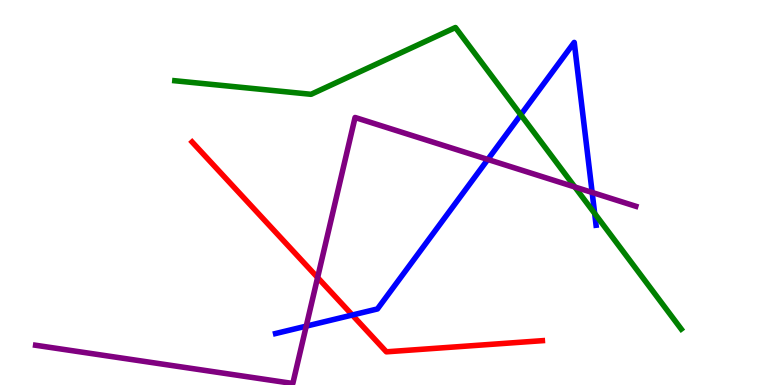[{'lines': ['blue', 'red'], 'intersections': [{'x': 4.55, 'y': 1.82}]}, {'lines': ['green', 'red'], 'intersections': []}, {'lines': ['purple', 'red'], 'intersections': [{'x': 4.1, 'y': 2.79}]}, {'lines': ['blue', 'green'], 'intersections': [{'x': 6.72, 'y': 7.02}, {'x': 7.67, 'y': 4.46}]}, {'lines': ['blue', 'purple'], 'intersections': [{'x': 3.95, 'y': 1.53}, {'x': 6.29, 'y': 5.86}, {'x': 7.64, 'y': 5.0}]}, {'lines': ['green', 'purple'], 'intersections': [{'x': 7.42, 'y': 5.14}]}]